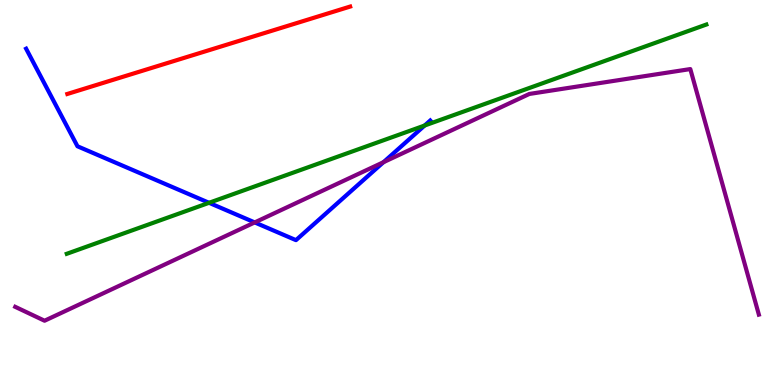[{'lines': ['blue', 'red'], 'intersections': []}, {'lines': ['green', 'red'], 'intersections': []}, {'lines': ['purple', 'red'], 'intersections': []}, {'lines': ['blue', 'green'], 'intersections': [{'x': 2.7, 'y': 4.73}, {'x': 5.48, 'y': 6.74}]}, {'lines': ['blue', 'purple'], 'intersections': [{'x': 3.29, 'y': 4.22}, {'x': 4.95, 'y': 5.79}]}, {'lines': ['green', 'purple'], 'intersections': []}]